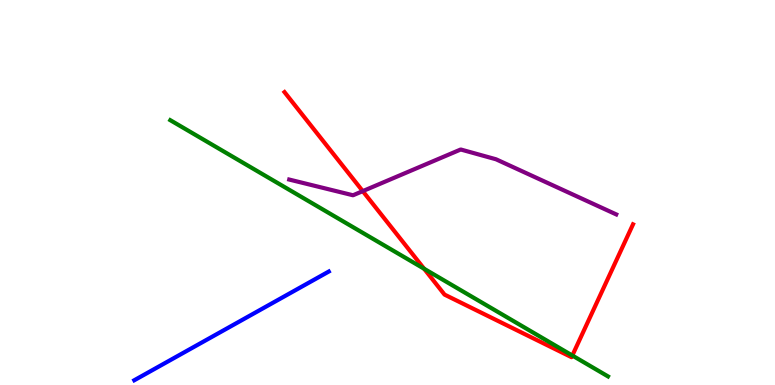[{'lines': ['blue', 'red'], 'intersections': []}, {'lines': ['green', 'red'], 'intersections': [{'x': 5.47, 'y': 3.02}, {'x': 7.38, 'y': 0.766}]}, {'lines': ['purple', 'red'], 'intersections': [{'x': 4.68, 'y': 5.04}]}, {'lines': ['blue', 'green'], 'intersections': []}, {'lines': ['blue', 'purple'], 'intersections': []}, {'lines': ['green', 'purple'], 'intersections': []}]